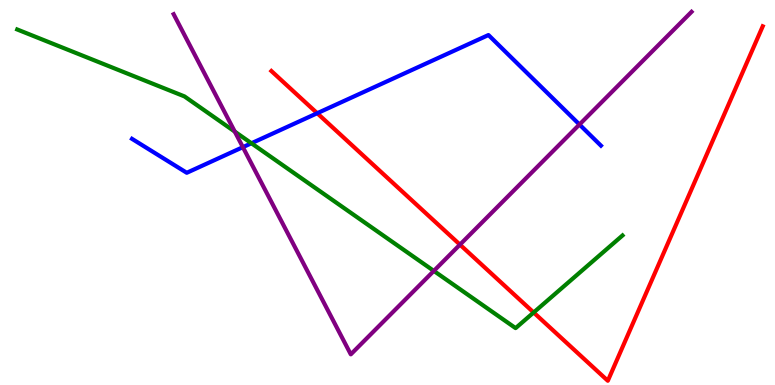[{'lines': ['blue', 'red'], 'intersections': [{'x': 4.09, 'y': 7.06}]}, {'lines': ['green', 'red'], 'intersections': [{'x': 6.89, 'y': 1.88}]}, {'lines': ['purple', 'red'], 'intersections': [{'x': 5.93, 'y': 3.65}]}, {'lines': ['blue', 'green'], 'intersections': [{'x': 3.24, 'y': 6.28}]}, {'lines': ['blue', 'purple'], 'intersections': [{'x': 3.13, 'y': 6.18}, {'x': 7.48, 'y': 6.77}]}, {'lines': ['green', 'purple'], 'intersections': [{'x': 3.03, 'y': 6.58}, {'x': 5.6, 'y': 2.96}]}]